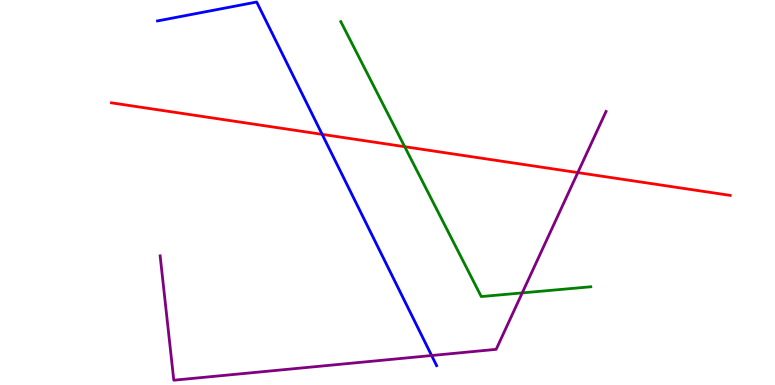[{'lines': ['blue', 'red'], 'intersections': [{'x': 4.16, 'y': 6.51}]}, {'lines': ['green', 'red'], 'intersections': [{'x': 5.22, 'y': 6.19}]}, {'lines': ['purple', 'red'], 'intersections': [{'x': 7.46, 'y': 5.52}]}, {'lines': ['blue', 'green'], 'intersections': []}, {'lines': ['blue', 'purple'], 'intersections': [{'x': 5.57, 'y': 0.766}]}, {'lines': ['green', 'purple'], 'intersections': [{'x': 6.74, 'y': 2.39}]}]